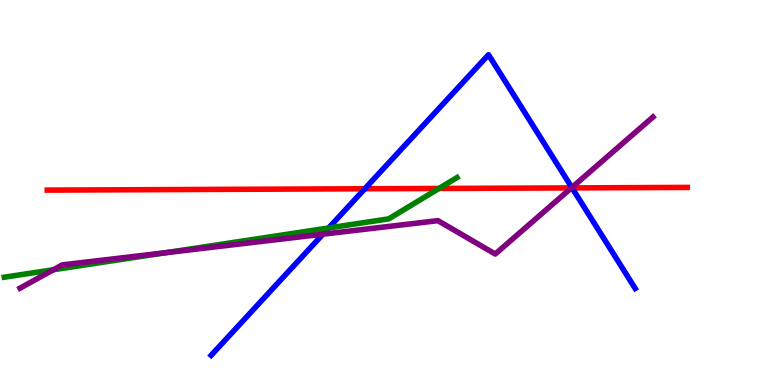[{'lines': ['blue', 'red'], 'intersections': [{'x': 4.71, 'y': 5.1}, {'x': 7.38, 'y': 5.12}]}, {'lines': ['green', 'red'], 'intersections': [{'x': 5.66, 'y': 5.1}]}, {'lines': ['purple', 'red'], 'intersections': [{'x': 7.37, 'y': 5.12}]}, {'lines': ['blue', 'green'], 'intersections': [{'x': 4.24, 'y': 4.08}]}, {'lines': ['blue', 'purple'], 'intersections': [{'x': 4.17, 'y': 3.92}, {'x': 7.38, 'y': 5.13}]}, {'lines': ['green', 'purple'], 'intersections': [{'x': 0.689, 'y': 2.99}, {'x': 2.14, 'y': 3.44}]}]